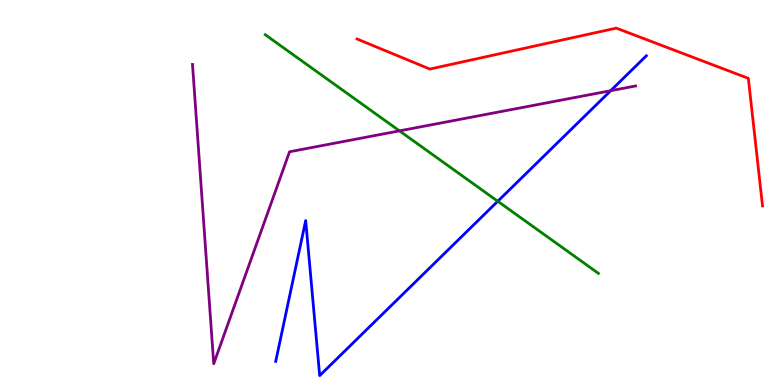[{'lines': ['blue', 'red'], 'intersections': []}, {'lines': ['green', 'red'], 'intersections': []}, {'lines': ['purple', 'red'], 'intersections': []}, {'lines': ['blue', 'green'], 'intersections': [{'x': 6.42, 'y': 4.77}]}, {'lines': ['blue', 'purple'], 'intersections': [{'x': 7.88, 'y': 7.64}]}, {'lines': ['green', 'purple'], 'intersections': [{'x': 5.15, 'y': 6.6}]}]